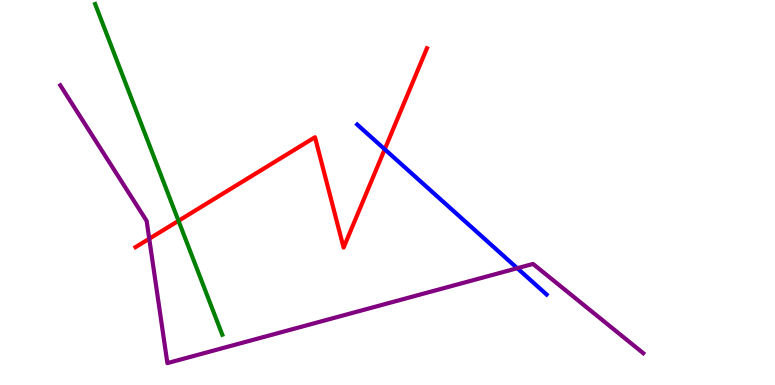[{'lines': ['blue', 'red'], 'intersections': [{'x': 4.96, 'y': 6.12}]}, {'lines': ['green', 'red'], 'intersections': [{'x': 2.3, 'y': 4.26}]}, {'lines': ['purple', 'red'], 'intersections': [{'x': 1.93, 'y': 3.8}]}, {'lines': ['blue', 'green'], 'intersections': []}, {'lines': ['blue', 'purple'], 'intersections': [{'x': 6.67, 'y': 3.03}]}, {'lines': ['green', 'purple'], 'intersections': []}]